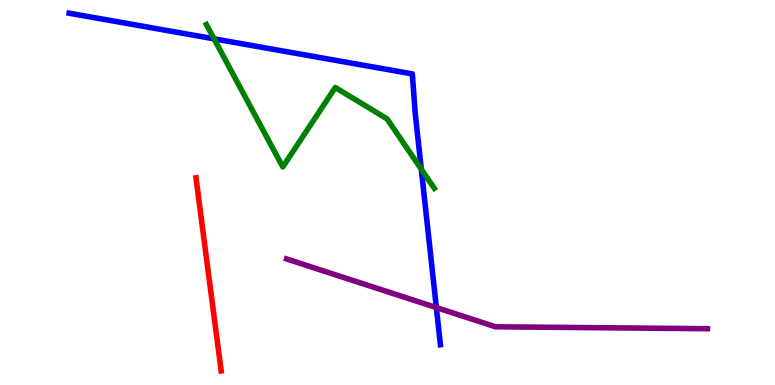[{'lines': ['blue', 'red'], 'intersections': []}, {'lines': ['green', 'red'], 'intersections': []}, {'lines': ['purple', 'red'], 'intersections': []}, {'lines': ['blue', 'green'], 'intersections': [{'x': 2.76, 'y': 8.99}, {'x': 5.44, 'y': 5.61}]}, {'lines': ['blue', 'purple'], 'intersections': [{'x': 5.63, 'y': 2.01}]}, {'lines': ['green', 'purple'], 'intersections': []}]